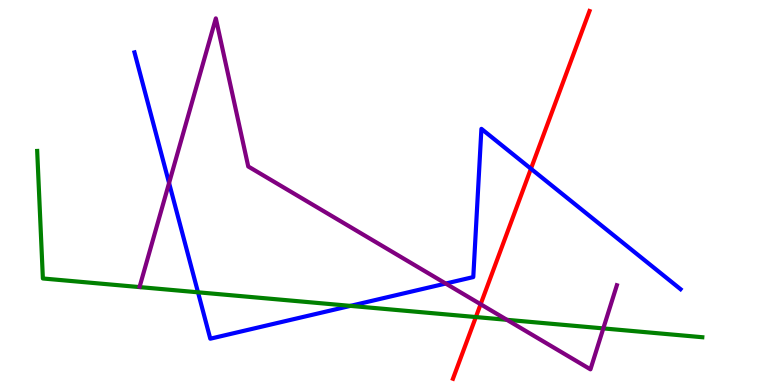[{'lines': ['blue', 'red'], 'intersections': [{'x': 6.85, 'y': 5.62}]}, {'lines': ['green', 'red'], 'intersections': [{'x': 6.14, 'y': 1.76}]}, {'lines': ['purple', 'red'], 'intersections': [{'x': 6.2, 'y': 2.1}]}, {'lines': ['blue', 'green'], 'intersections': [{'x': 2.55, 'y': 2.41}, {'x': 4.52, 'y': 2.06}]}, {'lines': ['blue', 'purple'], 'intersections': [{'x': 2.18, 'y': 5.25}, {'x': 5.75, 'y': 2.64}]}, {'lines': ['green', 'purple'], 'intersections': [{'x': 6.54, 'y': 1.69}, {'x': 7.78, 'y': 1.47}]}]